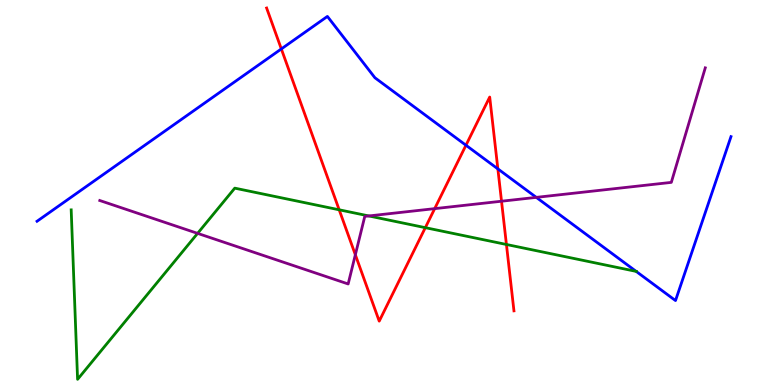[{'lines': ['blue', 'red'], 'intersections': [{'x': 3.63, 'y': 8.73}, {'x': 6.01, 'y': 6.23}, {'x': 6.42, 'y': 5.61}]}, {'lines': ['green', 'red'], 'intersections': [{'x': 4.38, 'y': 4.55}, {'x': 5.49, 'y': 4.09}, {'x': 6.53, 'y': 3.65}]}, {'lines': ['purple', 'red'], 'intersections': [{'x': 4.59, 'y': 3.38}, {'x': 5.61, 'y': 4.58}, {'x': 6.47, 'y': 4.77}]}, {'lines': ['blue', 'green'], 'intersections': [{'x': 8.21, 'y': 2.95}]}, {'lines': ['blue', 'purple'], 'intersections': [{'x': 6.92, 'y': 4.87}]}, {'lines': ['green', 'purple'], 'intersections': [{'x': 2.55, 'y': 3.94}, {'x': 4.76, 'y': 4.39}]}]